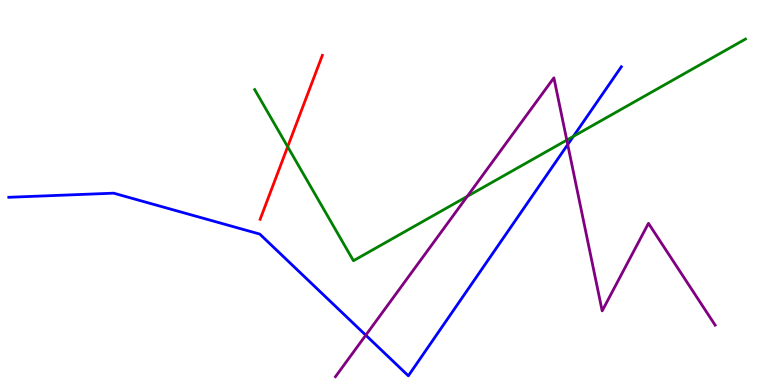[{'lines': ['blue', 'red'], 'intersections': []}, {'lines': ['green', 'red'], 'intersections': [{'x': 3.71, 'y': 6.19}]}, {'lines': ['purple', 'red'], 'intersections': []}, {'lines': ['blue', 'green'], 'intersections': [{'x': 7.4, 'y': 6.46}]}, {'lines': ['blue', 'purple'], 'intersections': [{'x': 4.72, 'y': 1.29}, {'x': 7.33, 'y': 6.24}]}, {'lines': ['green', 'purple'], 'intersections': [{'x': 6.03, 'y': 4.9}, {'x': 7.31, 'y': 6.36}]}]